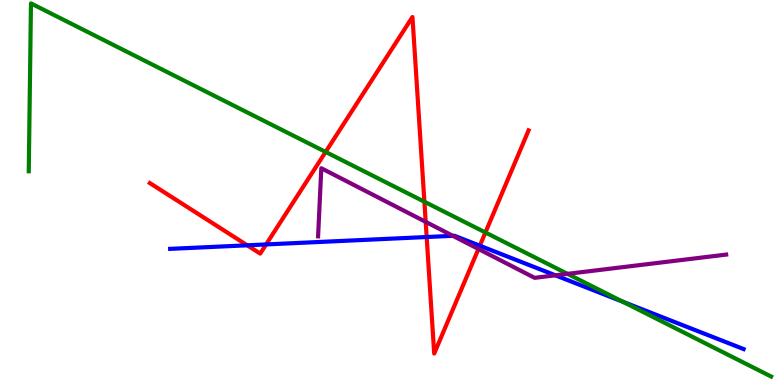[{'lines': ['blue', 'red'], 'intersections': [{'x': 3.19, 'y': 3.63}, {'x': 3.43, 'y': 3.65}, {'x': 5.51, 'y': 3.84}, {'x': 6.19, 'y': 3.62}]}, {'lines': ['green', 'red'], 'intersections': [{'x': 4.2, 'y': 6.05}, {'x': 5.48, 'y': 4.76}, {'x': 6.26, 'y': 3.96}]}, {'lines': ['purple', 'red'], 'intersections': [{'x': 5.49, 'y': 4.24}, {'x': 6.17, 'y': 3.53}]}, {'lines': ['blue', 'green'], 'intersections': [{'x': 8.03, 'y': 2.16}]}, {'lines': ['blue', 'purple'], 'intersections': [{'x': 5.84, 'y': 3.87}, {'x': 7.17, 'y': 2.85}]}, {'lines': ['green', 'purple'], 'intersections': [{'x': 7.32, 'y': 2.89}]}]